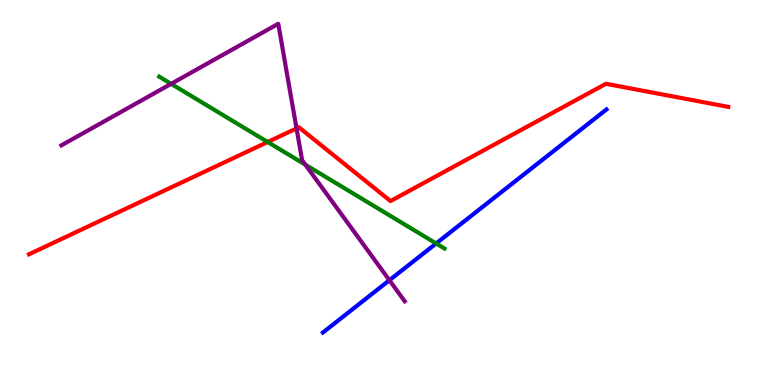[{'lines': ['blue', 'red'], 'intersections': []}, {'lines': ['green', 'red'], 'intersections': [{'x': 3.45, 'y': 6.31}]}, {'lines': ['purple', 'red'], 'intersections': [{'x': 3.83, 'y': 6.66}]}, {'lines': ['blue', 'green'], 'intersections': [{'x': 5.63, 'y': 3.68}]}, {'lines': ['blue', 'purple'], 'intersections': [{'x': 5.02, 'y': 2.72}]}, {'lines': ['green', 'purple'], 'intersections': [{'x': 2.21, 'y': 7.82}, {'x': 3.94, 'y': 5.72}]}]